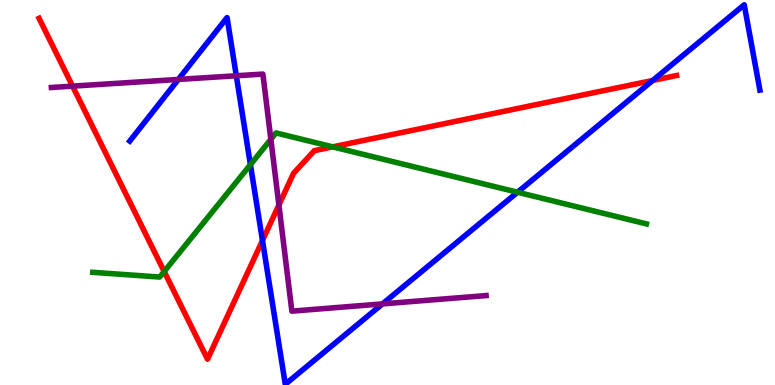[{'lines': ['blue', 'red'], 'intersections': [{'x': 3.39, 'y': 3.75}, {'x': 8.42, 'y': 7.91}]}, {'lines': ['green', 'red'], 'intersections': [{'x': 2.12, 'y': 2.95}, {'x': 4.29, 'y': 6.19}]}, {'lines': ['purple', 'red'], 'intersections': [{'x': 0.936, 'y': 7.76}, {'x': 3.6, 'y': 4.67}]}, {'lines': ['blue', 'green'], 'intersections': [{'x': 3.23, 'y': 5.72}, {'x': 6.68, 'y': 5.01}]}, {'lines': ['blue', 'purple'], 'intersections': [{'x': 2.3, 'y': 7.94}, {'x': 3.05, 'y': 8.03}, {'x': 4.94, 'y': 2.11}]}, {'lines': ['green', 'purple'], 'intersections': [{'x': 3.49, 'y': 6.38}]}]